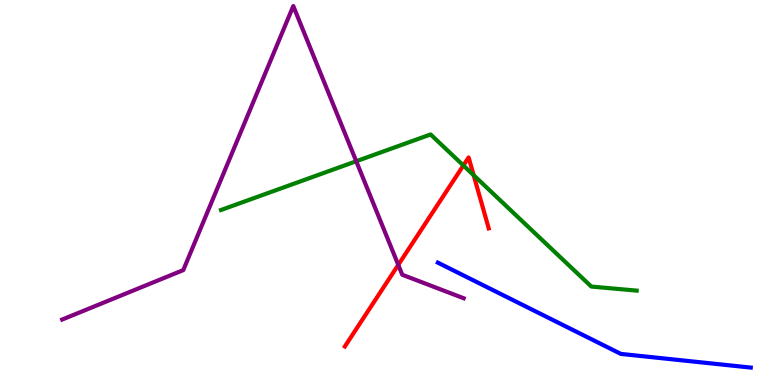[{'lines': ['blue', 'red'], 'intersections': []}, {'lines': ['green', 'red'], 'intersections': [{'x': 5.98, 'y': 5.7}, {'x': 6.11, 'y': 5.45}]}, {'lines': ['purple', 'red'], 'intersections': [{'x': 5.14, 'y': 3.12}]}, {'lines': ['blue', 'green'], 'intersections': []}, {'lines': ['blue', 'purple'], 'intersections': []}, {'lines': ['green', 'purple'], 'intersections': [{'x': 4.6, 'y': 5.81}]}]